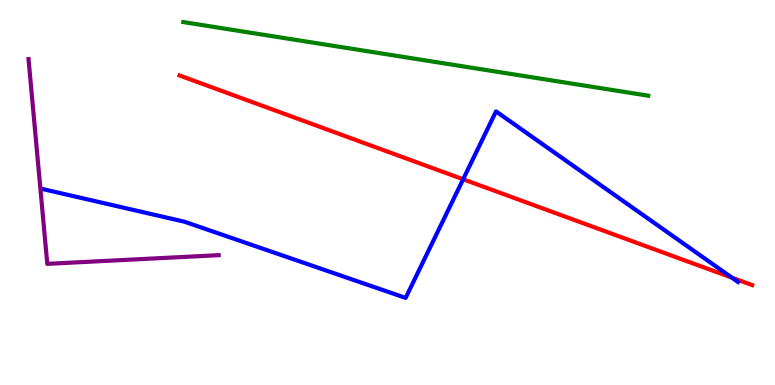[{'lines': ['blue', 'red'], 'intersections': [{'x': 5.98, 'y': 5.34}, {'x': 9.44, 'y': 2.79}]}, {'lines': ['green', 'red'], 'intersections': []}, {'lines': ['purple', 'red'], 'intersections': []}, {'lines': ['blue', 'green'], 'intersections': []}, {'lines': ['blue', 'purple'], 'intersections': []}, {'lines': ['green', 'purple'], 'intersections': []}]